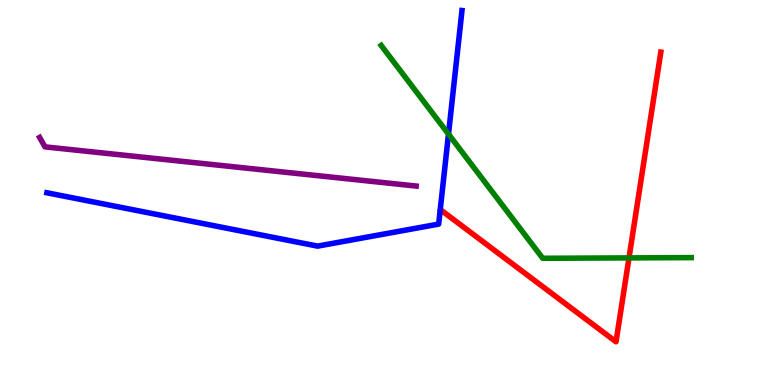[{'lines': ['blue', 'red'], 'intersections': []}, {'lines': ['green', 'red'], 'intersections': [{'x': 8.12, 'y': 3.3}]}, {'lines': ['purple', 'red'], 'intersections': []}, {'lines': ['blue', 'green'], 'intersections': [{'x': 5.79, 'y': 6.52}]}, {'lines': ['blue', 'purple'], 'intersections': []}, {'lines': ['green', 'purple'], 'intersections': []}]